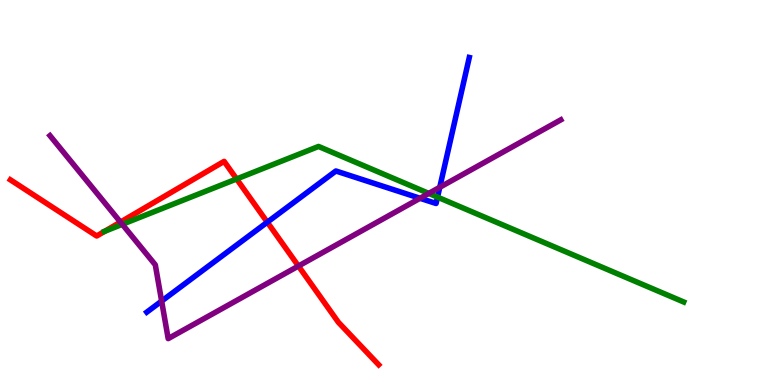[{'lines': ['blue', 'red'], 'intersections': [{'x': 3.45, 'y': 4.23}]}, {'lines': ['green', 'red'], 'intersections': [{'x': 1.35, 'y': 3.99}, {'x': 3.05, 'y': 5.35}]}, {'lines': ['purple', 'red'], 'intersections': [{'x': 1.55, 'y': 4.23}, {'x': 3.85, 'y': 3.09}]}, {'lines': ['blue', 'green'], 'intersections': [{'x': 5.65, 'y': 4.88}]}, {'lines': ['blue', 'purple'], 'intersections': [{'x': 2.09, 'y': 2.18}, {'x': 5.42, 'y': 4.85}, {'x': 5.67, 'y': 5.14}]}, {'lines': ['green', 'purple'], 'intersections': [{'x': 1.58, 'y': 4.17}, {'x': 5.53, 'y': 4.98}]}]